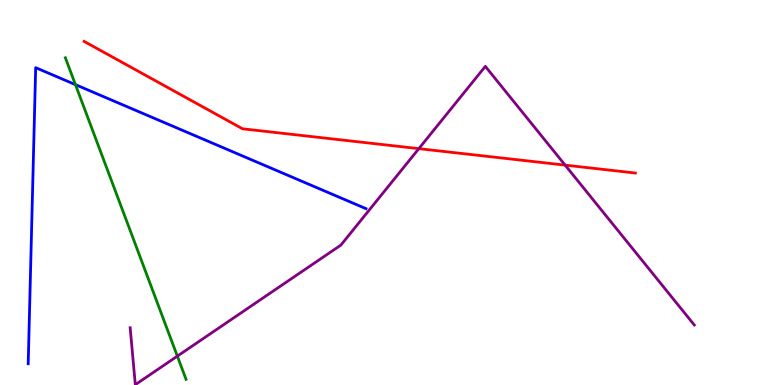[{'lines': ['blue', 'red'], 'intersections': []}, {'lines': ['green', 'red'], 'intersections': []}, {'lines': ['purple', 'red'], 'intersections': [{'x': 5.4, 'y': 6.14}, {'x': 7.29, 'y': 5.71}]}, {'lines': ['blue', 'green'], 'intersections': [{'x': 0.974, 'y': 7.8}]}, {'lines': ['blue', 'purple'], 'intersections': []}, {'lines': ['green', 'purple'], 'intersections': [{'x': 2.29, 'y': 0.75}]}]